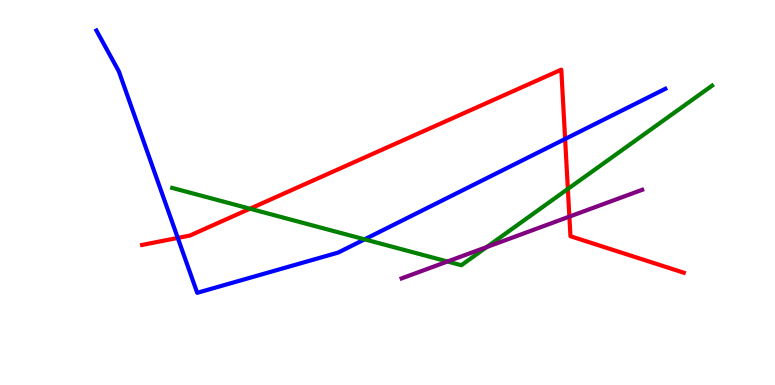[{'lines': ['blue', 'red'], 'intersections': [{'x': 2.29, 'y': 3.82}, {'x': 7.29, 'y': 6.39}]}, {'lines': ['green', 'red'], 'intersections': [{'x': 3.23, 'y': 4.58}, {'x': 7.33, 'y': 5.09}]}, {'lines': ['purple', 'red'], 'intersections': [{'x': 7.35, 'y': 4.37}]}, {'lines': ['blue', 'green'], 'intersections': [{'x': 4.7, 'y': 3.78}]}, {'lines': ['blue', 'purple'], 'intersections': []}, {'lines': ['green', 'purple'], 'intersections': [{'x': 5.77, 'y': 3.21}, {'x': 6.28, 'y': 3.58}]}]